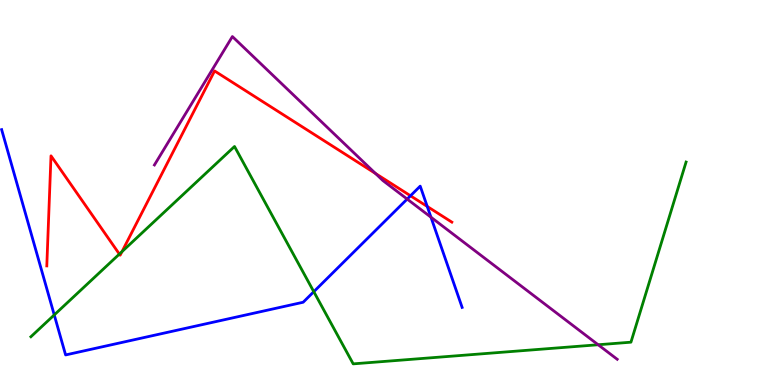[{'lines': ['blue', 'red'], 'intersections': [{'x': 5.3, 'y': 4.91}, {'x': 5.51, 'y': 4.64}]}, {'lines': ['green', 'red'], 'intersections': [{'x': 1.54, 'y': 3.4}, {'x': 1.57, 'y': 3.46}]}, {'lines': ['purple', 'red'], 'intersections': [{'x': 4.85, 'y': 5.49}]}, {'lines': ['blue', 'green'], 'intersections': [{'x': 0.7, 'y': 1.82}, {'x': 4.05, 'y': 2.42}]}, {'lines': ['blue', 'purple'], 'intersections': [{'x': 5.25, 'y': 4.83}, {'x': 5.56, 'y': 4.36}]}, {'lines': ['green', 'purple'], 'intersections': [{'x': 7.72, 'y': 1.05}]}]